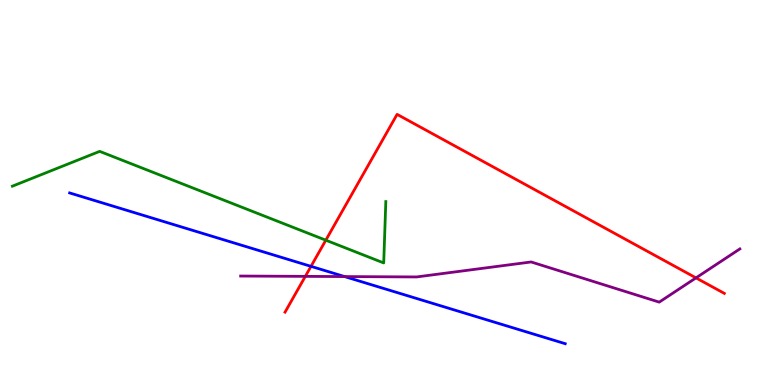[{'lines': ['blue', 'red'], 'intersections': [{'x': 4.01, 'y': 3.08}]}, {'lines': ['green', 'red'], 'intersections': [{'x': 4.2, 'y': 3.76}]}, {'lines': ['purple', 'red'], 'intersections': [{'x': 3.94, 'y': 2.82}, {'x': 8.98, 'y': 2.78}]}, {'lines': ['blue', 'green'], 'intersections': []}, {'lines': ['blue', 'purple'], 'intersections': [{'x': 4.45, 'y': 2.82}]}, {'lines': ['green', 'purple'], 'intersections': []}]